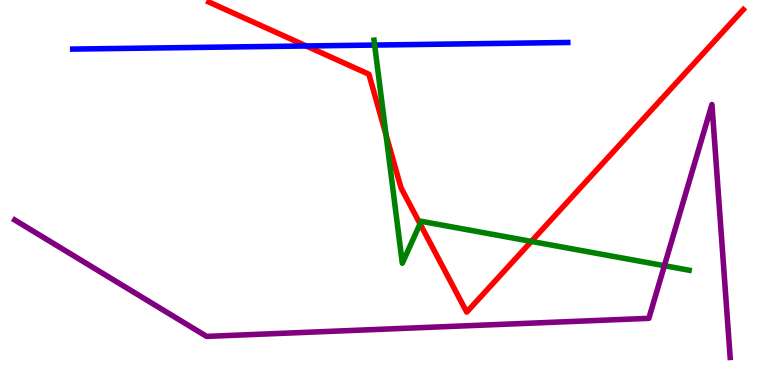[{'lines': ['blue', 'red'], 'intersections': [{'x': 3.95, 'y': 8.81}]}, {'lines': ['green', 'red'], 'intersections': [{'x': 4.98, 'y': 6.5}, {'x': 5.42, 'y': 4.19}, {'x': 6.86, 'y': 3.73}]}, {'lines': ['purple', 'red'], 'intersections': []}, {'lines': ['blue', 'green'], 'intersections': [{'x': 4.83, 'y': 8.83}]}, {'lines': ['blue', 'purple'], 'intersections': []}, {'lines': ['green', 'purple'], 'intersections': [{'x': 8.57, 'y': 3.1}]}]